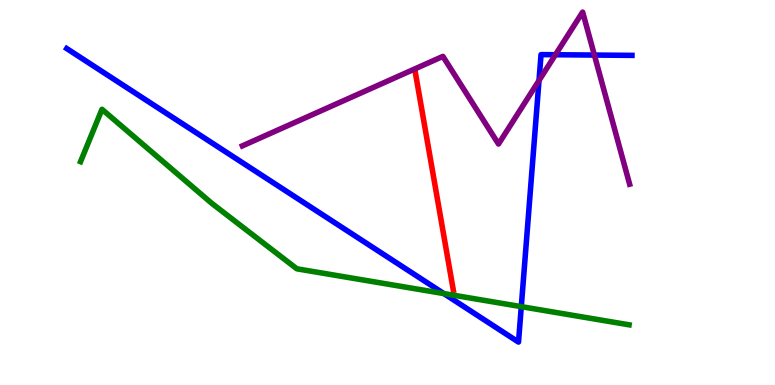[{'lines': ['blue', 'red'], 'intersections': []}, {'lines': ['green', 'red'], 'intersections': []}, {'lines': ['purple', 'red'], 'intersections': []}, {'lines': ['blue', 'green'], 'intersections': [{'x': 5.73, 'y': 2.37}, {'x': 6.73, 'y': 2.04}]}, {'lines': ['blue', 'purple'], 'intersections': [{'x': 6.96, 'y': 7.91}, {'x': 7.17, 'y': 8.58}, {'x': 7.67, 'y': 8.57}]}, {'lines': ['green', 'purple'], 'intersections': []}]